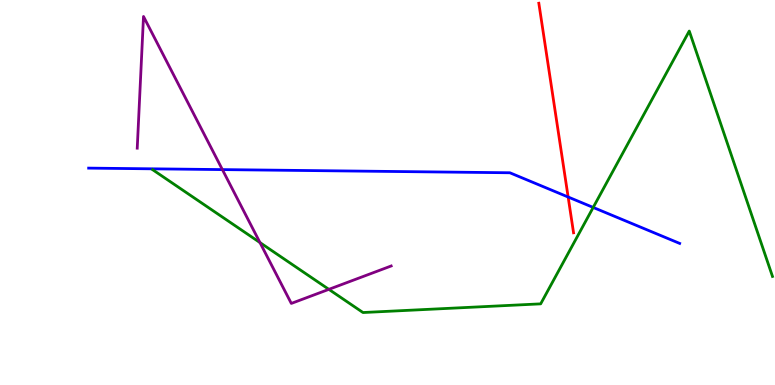[{'lines': ['blue', 'red'], 'intersections': [{'x': 7.33, 'y': 4.88}]}, {'lines': ['green', 'red'], 'intersections': []}, {'lines': ['purple', 'red'], 'intersections': []}, {'lines': ['blue', 'green'], 'intersections': [{'x': 7.65, 'y': 4.61}]}, {'lines': ['blue', 'purple'], 'intersections': [{'x': 2.87, 'y': 5.59}]}, {'lines': ['green', 'purple'], 'intersections': [{'x': 3.35, 'y': 3.7}, {'x': 4.24, 'y': 2.48}]}]